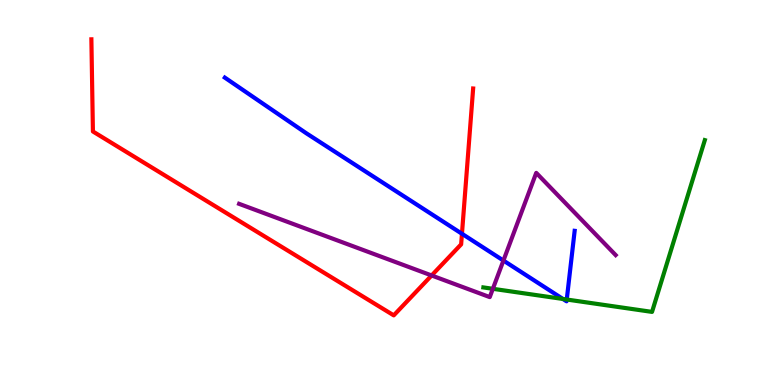[{'lines': ['blue', 'red'], 'intersections': [{'x': 5.96, 'y': 3.93}]}, {'lines': ['green', 'red'], 'intersections': []}, {'lines': ['purple', 'red'], 'intersections': [{'x': 5.57, 'y': 2.84}]}, {'lines': ['blue', 'green'], 'intersections': [{'x': 7.26, 'y': 2.23}, {'x': 7.31, 'y': 2.22}]}, {'lines': ['blue', 'purple'], 'intersections': [{'x': 6.5, 'y': 3.23}]}, {'lines': ['green', 'purple'], 'intersections': [{'x': 6.36, 'y': 2.5}]}]